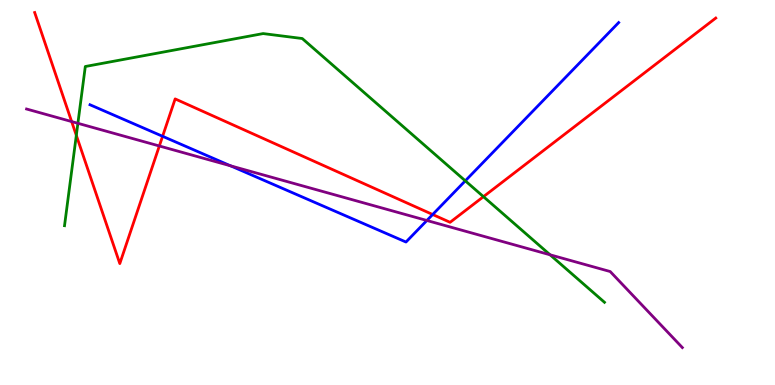[{'lines': ['blue', 'red'], 'intersections': [{'x': 2.1, 'y': 6.46}, {'x': 5.58, 'y': 4.43}]}, {'lines': ['green', 'red'], 'intersections': [{'x': 0.985, 'y': 6.48}, {'x': 6.24, 'y': 4.89}]}, {'lines': ['purple', 'red'], 'intersections': [{'x': 0.925, 'y': 6.84}, {'x': 2.06, 'y': 6.21}]}, {'lines': ['blue', 'green'], 'intersections': [{'x': 6.0, 'y': 5.3}]}, {'lines': ['blue', 'purple'], 'intersections': [{'x': 2.97, 'y': 5.69}, {'x': 5.51, 'y': 4.27}]}, {'lines': ['green', 'purple'], 'intersections': [{'x': 1.01, 'y': 6.8}, {'x': 7.1, 'y': 3.38}]}]